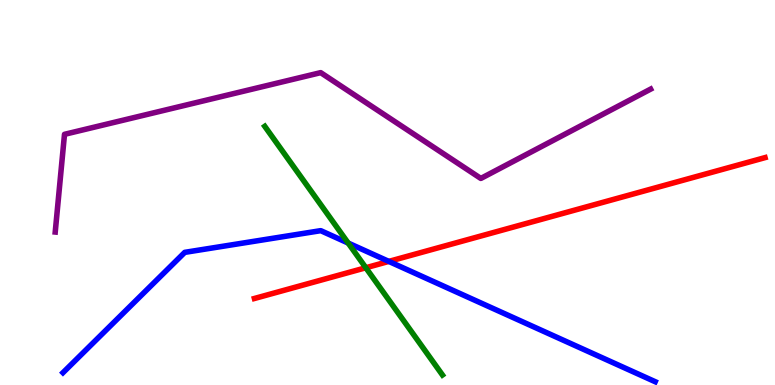[{'lines': ['blue', 'red'], 'intersections': [{'x': 5.02, 'y': 3.21}]}, {'lines': ['green', 'red'], 'intersections': [{'x': 4.72, 'y': 3.05}]}, {'lines': ['purple', 'red'], 'intersections': []}, {'lines': ['blue', 'green'], 'intersections': [{'x': 4.49, 'y': 3.69}]}, {'lines': ['blue', 'purple'], 'intersections': []}, {'lines': ['green', 'purple'], 'intersections': []}]